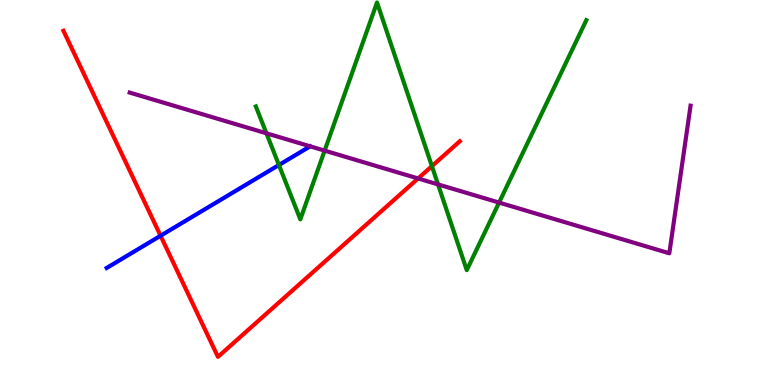[{'lines': ['blue', 'red'], 'intersections': [{'x': 2.07, 'y': 3.88}]}, {'lines': ['green', 'red'], 'intersections': [{'x': 5.57, 'y': 5.68}]}, {'lines': ['purple', 'red'], 'intersections': [{'x': 5.39, 'y': 5.36}]}, {'lines': ['blue', 'green'], 'intersections': [{'x': 3.6, 'y': 5.71}]}, {'lines': ['blue', 'purple'], 'intersections': []}, {'lines': ['green', 'purple'], 'intersections': [{'x': 3.44, 'y': 6.54}, {'x': 4.19, 'y': 6.09}, {'x': 5.65, 'y': 5.21}, {'x': 6.44, 'y': 4.74}]}]